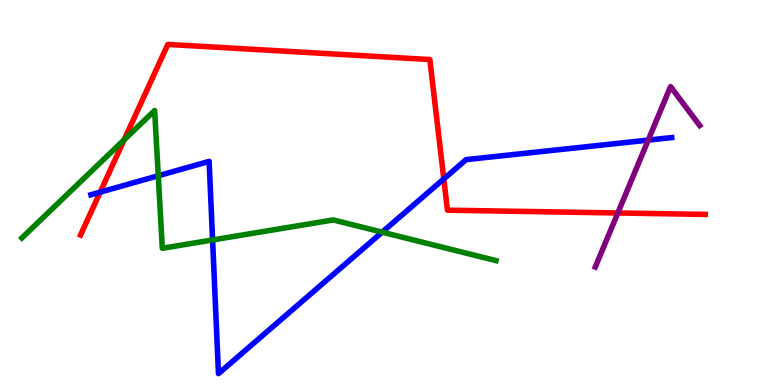[{'lines': ['blue', 'red'], 'intersections': [{'x': 1.29, 'y': 5.01}, {'x': 5.73, 'y': 5.35}]}, {'lines': ['green', 'red'], 'intersections': [{'x': 1.6, 'y': 6.37}]}, {'lines': ['purple', 'red'], 'intersections': [{'x': 7.97, 'y': 4.47}]}, {'lines': ['blue', 'green'], 'intersections': [{'x': 2.04, 'y': 5.43}, {'x': 2.74, 'y': 3.77}, {'x': 4.93, 'y': 3.97}]}, {'lines': ['blue', 'purple'], 'intersections': [{'x': 8.36, 'y': 6.36}]}, {'lines': ['green', 'purple'], 'intersections': []}]